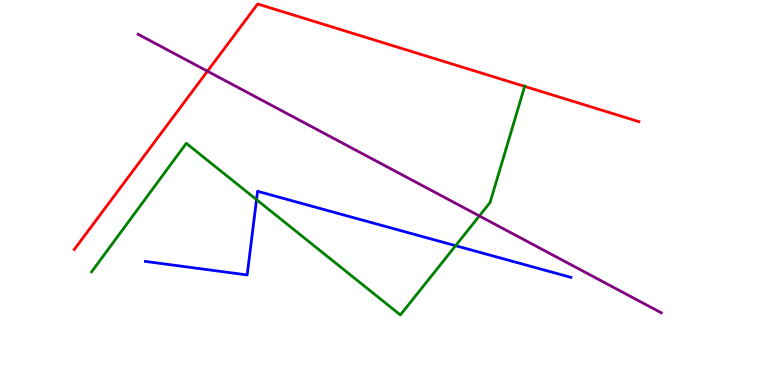[{'lines': ['blue', 'red'], 'intersections': []}, {'lines': ['green', 'red'], 'intersections': [{'x': 6.77, 'y': 7.76}]}, {'lines': ['purple', 'red'], 'intersections': [{'x': 2.68, 'y': 8.15}]}, {'lines': ['blue', 'green'], 'intersections': [{'x': 3.31, 'y': 4.81}, {'x': 5.88, 'y': 3.62}]}, {'lines': ['blue', 'purple'], 'intersections': []}, {'lines': ['green', 'purple'], 'intersections': [{'x': 6.19, 'y': 4.39}]}]